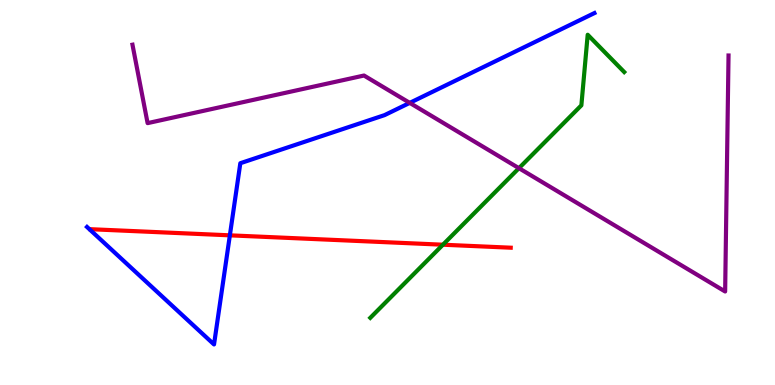[{'lines': ['blue', 'red'], 'intersections': [{'x': 2.97, 'y': 3.89}]}, {'lines': ['green', 'red'], 'intersections': [{'x': 5.72, 'y': 3.64}]}, {'lines': ['purple', 'red'], 'intersections': []}, {'lines': ['blue', 'green'], 'intersections': []}, {'lines': ['blue', 'purple'], 'intersections': [{'x': 5.29, 'y': 7.33}]}, {'lines': ['green', 'purple'], 'intersections': [{'x': 6.7, 'y': 5.63}]}]